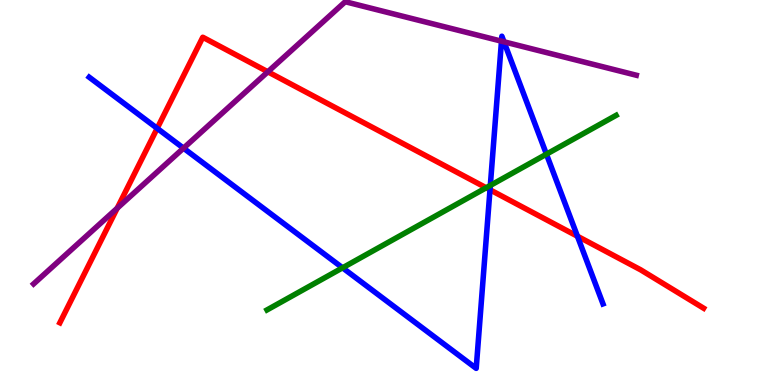[{'lines': ['blue', 'red'], 'intersections': [{'x': 2.03, 'y': 6.67}, {'x': 6.32, 'y': 5.07}, {'x': 7.45, 'y': 3.86}]}, {'lines': ['green', 'red'], 'intersections': [{'x': 6.27, 'y': 5.12}]}, {'lines': ['purple', 'red'], 'intersections': [{'x': 1.51, 'y': 4.59}, {'x': 3.46, 'y': 8.13}]}, {'lines': ['blue', 'green'], 'intersections': [{'x': 4.42, 'y': 3.04}, {'x': 6.33, 'y': 5.18}, {'x': 7.05, 'y': 6.0}]}, {'lines': ['blue', 'purple'], 'intersections': [{'x': 2.37, 'y': 6.15}, {'x': 6.47, 'y': 8.93}, {'x': 6.5, 'y': 8.91}]}, {'lines': ['green', 'purple'], 'intersections': []}]